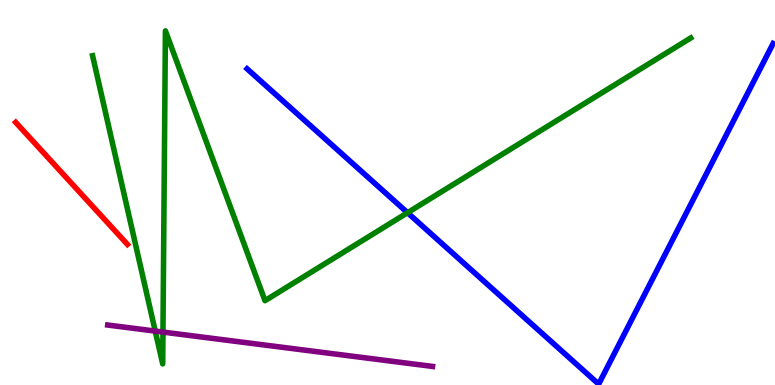[{'lines': ['blue', 'red'], 'intersections': []}, {'lines': ['green', 'red'], 'intersections': []}, {'lines': ['purple', 'red'], 'intersections': []}, {'lines': ['blue', 'green'], 'intersections': [{'x': 5.26, 'y': 4.48}]}, {'lines': ['blue', 'purple'], 'intersections': []}, {'lines': ['green', 'purple'], 'intersections': [{'x': 2.0, 'y': 1.4}, {'x': 2.1, 'y': 1.37}]}]